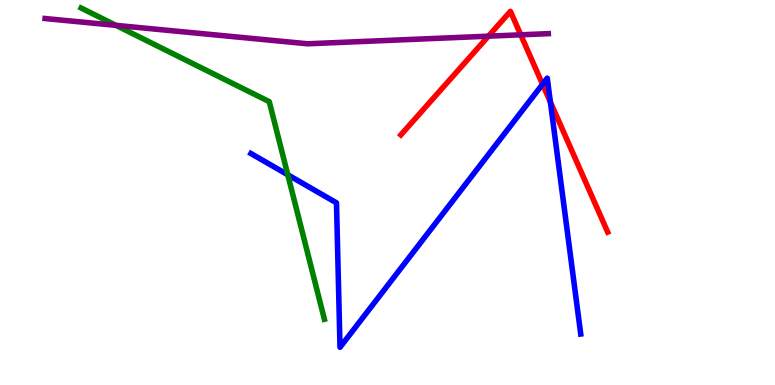[{'lines': ['blue', 'red'], 'intersections': [{'x': 7.0, 'y': 7.81}, {'x': 7.1, 'y': 7.35}]}, {'lines': ['green', 'red'], 'intersections': []}, {'lines': ['purple', 'red'], 'intersections': [{'x': 6.3, 'y': 9.06}, {'x': 6.72, 'y': 9.1}]}, {'lines': ['blue', 'green'], 'intersections': [{'x': 3.71, 'y': 5.46}]}, {'lines': ['blue', 'purple'], 'intersections': []}, {'lines': ['green', 'purple'], 'intersections': [{'x': 1.5, 'y': 9.34}]}]